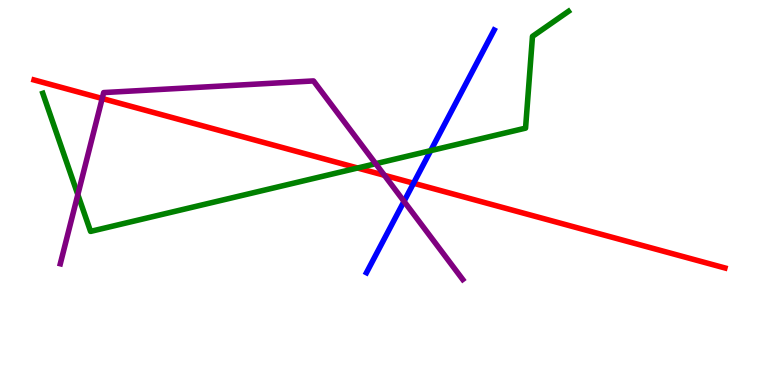[{'lines': ['blue', 'red'], 'intersections': [{'x': 5.34, 'y': 5.24}]}, {'lines': ['green', 'red'], 'intersections': [{'x': 4.61, 'y': 5.64}]}, {'lines': ['purple', 'red'], 'intersections': [{'x': 1.32, 'y': 7.44}, {'x': 4.96, 'y': 5.45}]}, {'lines': ['blue', 'green'], 'intersections': [{'x': 5.56, 'y': 6.09}]}, {'lines': ['blue', 'purple'], 'intersections': [{'x': 5.21, 'y': 4.77}]}, {'lines': ['green', 'purple'], 'intersections': [{'x': 1.0, 'y': 4.95}, {'x': 4.85, 'y': 5.75}]}]